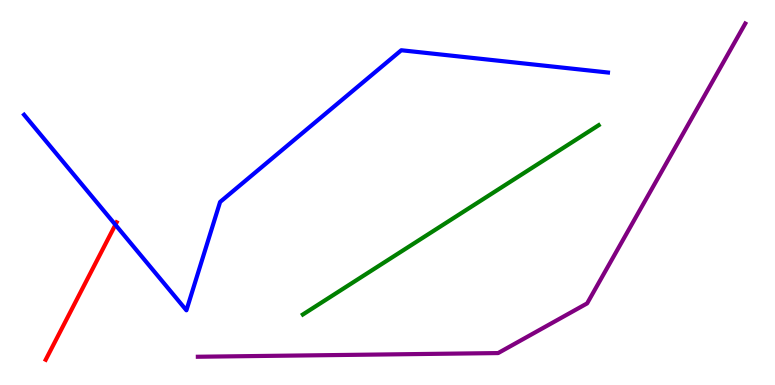[{'lines': ['blue', 'red'], 'intersections': [{'x': 1.49, 'y': 4.16}]}, {'lines': ['green', 'red'], 'intersections': []}, {'lines': ['purple', 'red'], 'intersections': []}, {'lines': ['blue', 'green'], 'intersections': []}, {'lines': ['blue', 'purple'], 'intersections': []}, {'lines': ['green', 'purple'], 'intersections': []}]